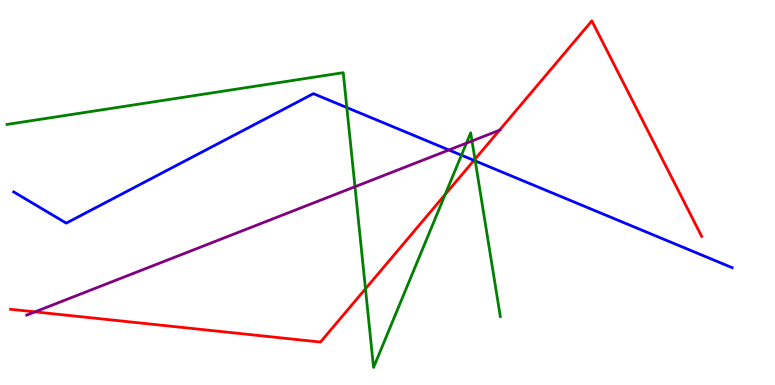[{'lines': ['blue', 'red'], 'intersections': [{'x': 6.12, 'y': 5.83}]}, {'lines': ['green', 'red'], 'intersections': [{'x': 4.72, 'y': 2.5}, {'x': 5.74, 'y': 4.95}, {'x': 6.13, 'y': 5.86}]}, {'lines': ['purple', 'red'], 'intersections': [{'x': 0.452, 'y': 1.9}, {'x': 6.44, 'y': 6.62}]}, {'lines': ['blue', 'green'], 'intersections': [{'x': 4.48, 'y': 7.21}, {'x': 5.95, 'y': 5.97}, {'x': 6.13, 'y': 5.82}]}, {'lines': ['blue', 'purple'], 'intersections': [{'x': 5.79, 'y': 6.1}]}, {'lines': ['green', 'purple'], 'intersections': [{'x': 4.58, 'y': 5.15}, {'x': 6.02, 'y': 6.28}, {'x': 6.09, 'y': 6.34}]}]